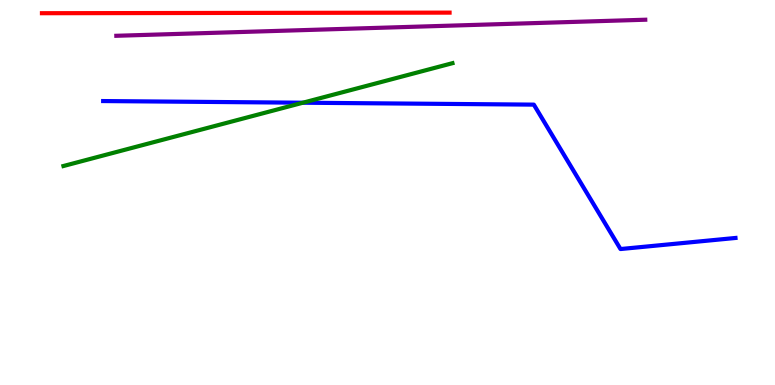[{'lines': ['blue', 'red'], 'intersections': []}, {'lines': ['green', 'red'], 'intersections': []}, {'lines': ['purple', 'red'], 'intersections': []}, {'lines': ['blue', 'green'], 'intersections': [{'x': 3.91, 'y': 7.33}]}, {'lines': ['blue', 'purple'], 'intersections': []}, {'lines': ['green', 'purple'], 'intersections': []}]